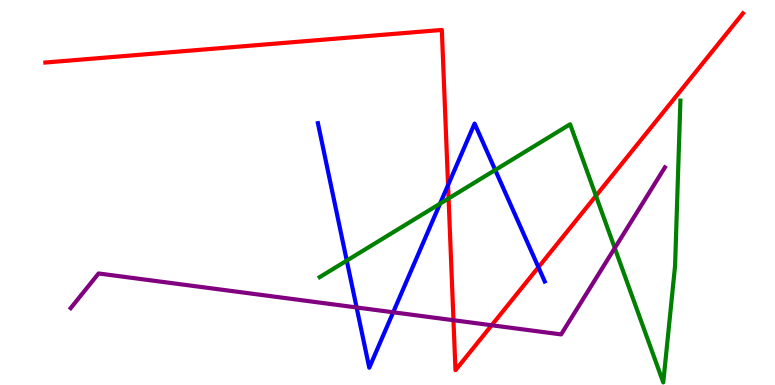[{'lines': ['blue', 'red'], 'intersections': [{'x': 5.78, 'y': 5.19}, {'x': 6.95, 'y': 3.06}]}, {'lines': ['green', 'red'], 'intersections': [{'x': 5.79, 'y': 4.85}, {'x': 7.69, 'y': 4.91}]}, {'lines': ['purple', 'red'], 'intersections': [{'x': 5.85, 'y': 1.68}, {'x': 6.34, 'y': 1.55}]}, {'lines': ['blue', 'green'], 'intersections': [{'x': 4.47, 'y': 3.23}, {'x': 5.68, 'y': 4.71}, {'x': 6.39, 'y': 5.58}]}, {'lines': ['blue', 'purple'], 'intersections': [{'x': 4.6, 'y': 2.01}, {'x': 5.07, 'y': 1.89}]}, {'lines': ['green', 'purple'], 'intersections': [{'x': 7.93, 'y': 3.56}]}]